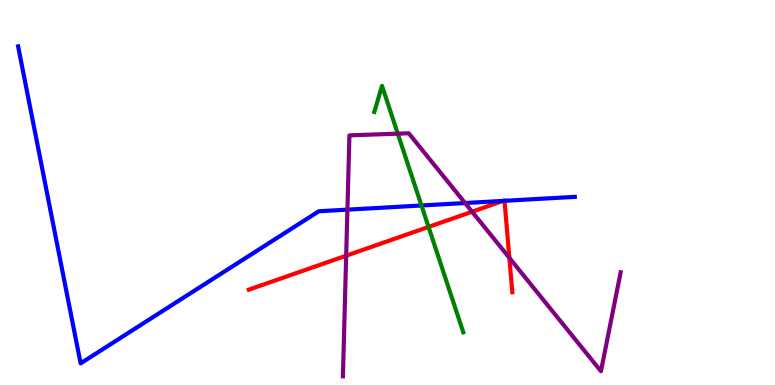[{'lines': ['blue', 'red'], 'intersections': [{'x': 6.49, 'y': 4.78}, {'x': 6.51, 'y': 4.78}]}, {'lines': ['green', 'red'], 'intersections': [{'x': 5.53, 'y': 4.11}]}, {'lines': ['purple', 'red'], 'intersections': [{'x': 4.47, 'y': 3.36}, {'x': 6.09, 'y': 4.5}, {'x': 6.57, 'y': 3.3}]}, {'lines': ['blue', 'green'], 'intersections': [{'x': 5.44, 'y': 4.66}]}, {'lines': ['blue', 'purple'], 'intersections': [{'x': 4.48, 'y': 4.55}, {'x': 6.0, 'y': 4.73}]}, {'lines': ['green', 'purple'], 'intersections': [{'x': 5.13, 'y': 6.53}]}]